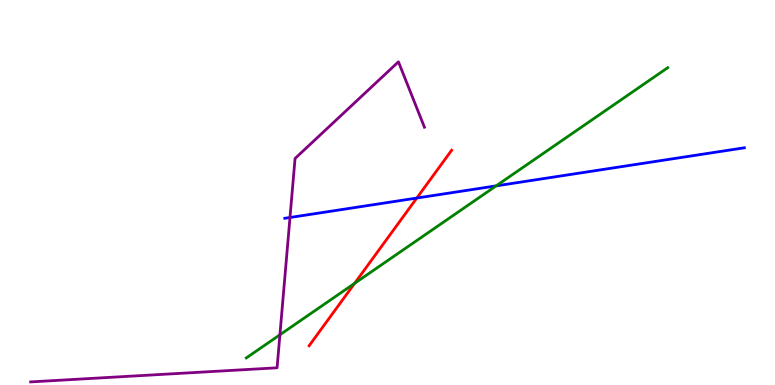[{'lines': ['blue', 'red'], 'intersections': [{'x': 5.38, 'y': 4.86}]}, {'lines': ['green', 'red'], 'intersections': [{'x': 4.58, 'y': 2.64}]}, {'lines': ['purple', 'red'], 'intersections': []}, {'lines': ['blue', 'green'], 'intersections': [{'x': 6.4, 'y': 5.17}]}, {'lines': ['blue', 'purple'], 'intersections': [{'x': 3.74, 'y': 4.35}]}, {'lines': ['green', 'purple'], 'intersections': [{'x': 3.61, 'y': 1.3}]}]